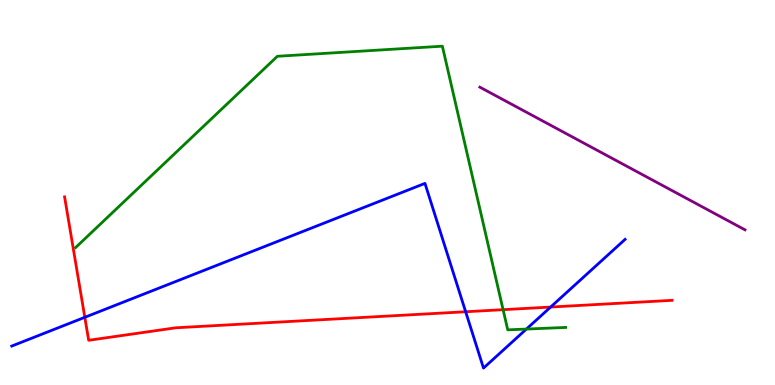[{'lines': ['blue', 'red'], 'intersections': [{'x': 1.09, 'y': 1.76}, {'x': 6.01, 'y': 1.9}, {'x': 7.1, 'y': 2.02}]}, {'lines': ['green', 'red'], 'intersections': [{'x': 6.49, 'y': 1.96}]}, {'lines': ['purple', 'red'], 'intersections': []}, {'lines': ['blue', 'green'], 'intersections': [{'x': 6.79, 'y': 1.45}]}, {'lines': ['blue', 'purple'], 'intersections': []}, {'lines': ['green', 'purple'], 'intersections': []}]